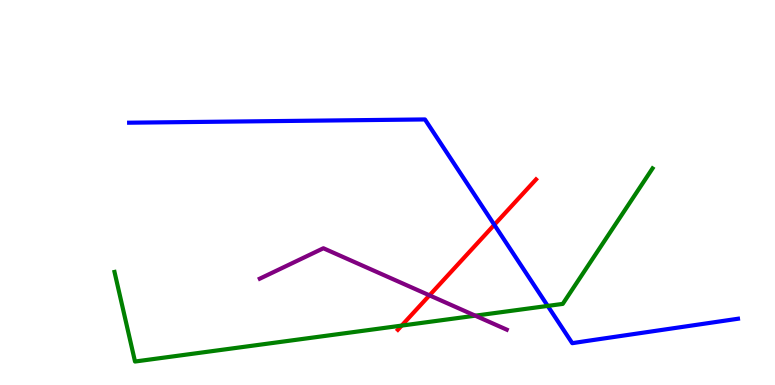[{'lines': ['blue', 'red'], 'intersections': [{'x': 6.38, 'y': 4.16}]}, {'lines': ['green', 'red'], 'intersections': [{'x': 5.18, 'y': 1.54}]}, {'lines': ['purple', 'red'], 'intersections': [{'x': 5.54, 'y': 2.33}]}, {'lines': ['blue', 'green'], 'intersections': [{'x': 7.07, 'y': 2.05}]}, {'lines': ['blue', 'purple'], 'intersections': []}, {'lines': ['green', 'purple'], 'intersections': [{'x': 6.13, 'y': 1.8}]}]